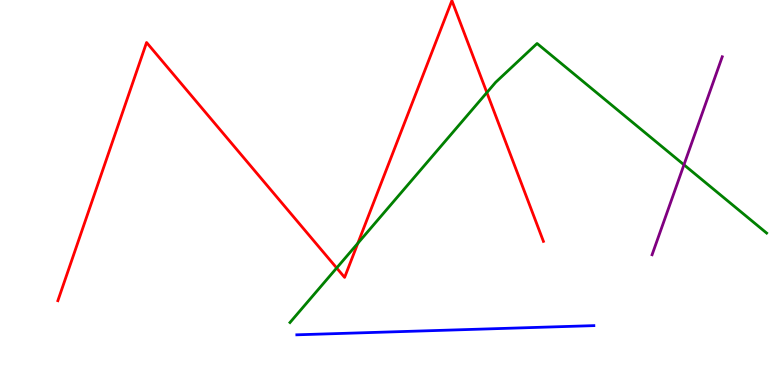[{'lines': ['blue', 'red'], 'intersections': []}, {'lines': ['green', 'red'], 'intersections': [{'x': 4.34, 'y': 3.04}, {'x': 4.62, 'y': 3.68}, {'x': 6.28, 'y': 7.6}]}, {'lines': ['purple', 'red'], 'intersections': []}, {'lines': ['blue', 'green'], 'intersections': []}, {'lines': ['blue', 'purple'], 'intersections': []}, {'lines': ['green', 'purple'], 'intersections': [{'x': 8.83, 'y': 5.72}]}]